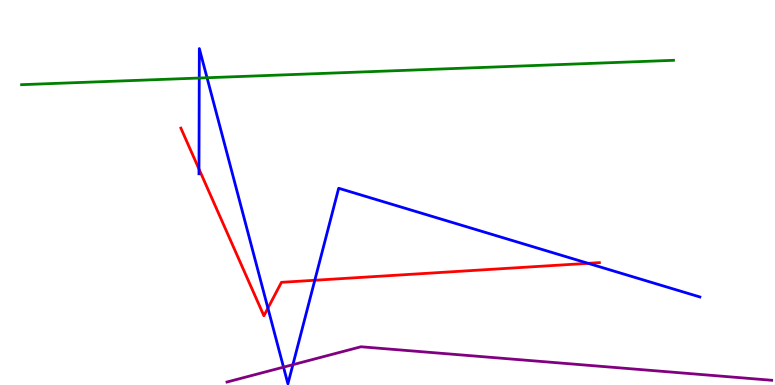[{'lines': ['blue', 'red'], 'intersections': [{'x': 2.57, 'y': 5.61}, {'x': 3.46, 'y': 2.0}, {'x': 4.06, 'y': 2.72}, {'x': 7.59, 'y': 3.16}]}, {'lines': ['green', 'red'], 'intersections': []}, {'lines': ['purple', 'red'], 'intersections': []}, {'lines': ['blue', 'green'], 'intersections': [{'x': 2.57, 'y': 7.97}, {'x': 2.67, 'y': 7.98}]}, {'lines': ['blue', 'purple'], 'intersections': [{'x': 3.66, 'y': 0.464}, {'x': 3.78, 'y': 0.528}]}, {'lines': ['green', 'purple'], 'intersections': []}]